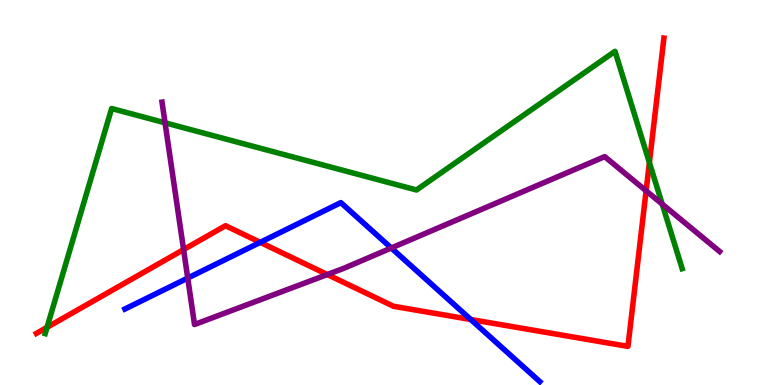[{'lines': ['blue', 'red'], 'intersections': [{'x': 3.36, 'y': 3.71}, {'x': 6.07, 'y': 1.7}]}, {'lines': ['green', 'red'], 'intersections': [{'x': 0.607, 'y': 1.5}, {'x': 8.38, 'y': 5.78}]}, {'lines': ['purple', 'red'], 'intersections': [{'x': 2.37, 'y': 3.52}, {'x': 4.22, 'y': 2.87}, {'x': 8.34, 'y': 5.04}]}, {'lines': ['blue', 'green'], 'intersections': []}, {'lines': ['blue', 'purple'], 'intersections': [{'x': 2.42, 'y': 2.78}, {'x': 5.05, 'y': 3.56}]}, {'lines': ['green', 'purple'], 'intersections': [{'x': 2.13, 'y': 6.81}, {'x': 8.54, 'y': 4.7}]}]